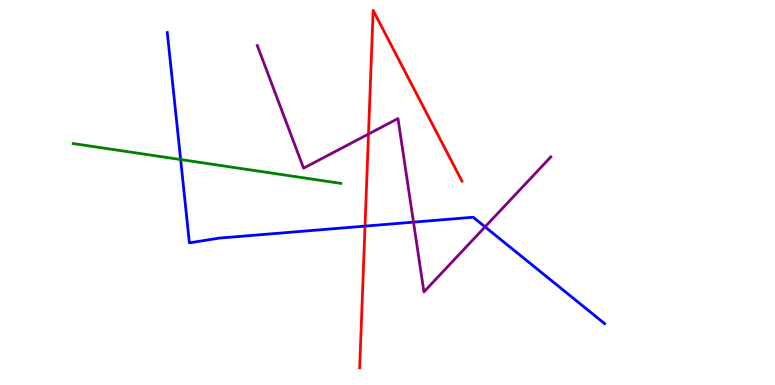[{'lines': ['blue', 'red'], 'intersections': [{'x': 4.71, 'y': 4.13}]}, {'lines': ['green', 'red'], 'intersections': []}, {'lines': ['purple', 'red'], 'intersections': [{'x': 4.75, 'y': 6.52}]}, {'lines': ['blue', 'green'], 'intersections': [{'x': 2.33, 'y': 5.86}]}, {'lines': ['blue', 'purple'], 'intersections': [{'x': 5.34, 'y': 4.23}, {'x': 6.26, 'y': 4.11}]}, {'lines': ['green', 'purple'], 'intersections': []}]